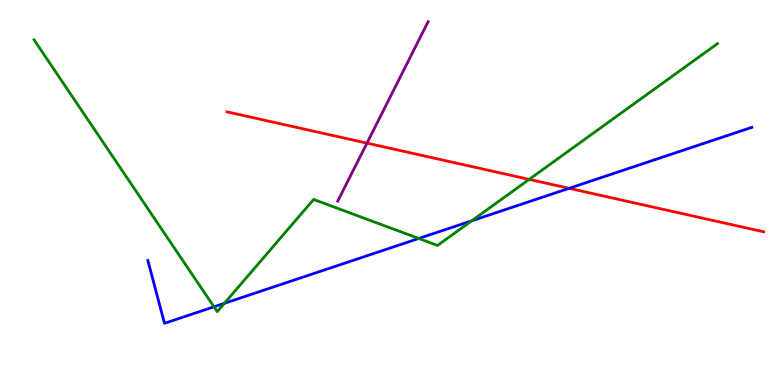[{'lines': ['blue', 'red'], 'intersections': [{'x': 7.34, 'y': 5.11}]}, {'lines': ['green', 'red'], 'intersections': [{'x': 6.83, 'y': 5.34}]}, {'lines': ['purple', 'red'], 'intersections': [{'x': 4.73, 'y': 6.28}]}, {'lines': ['blue', 'green'], 'intersections': [{'x': 2.76, 'y': 2.03}, {'x': 2.9, 'y': 2.12}, {'x': 5.4, 'y': 3.81}, {'x': 6.09, 'y': 4.26}]}, {'lines': ['blue', 'purple'], 'intersections': []}, {'lines': ['green', 'purple'], 'intersections': []}]